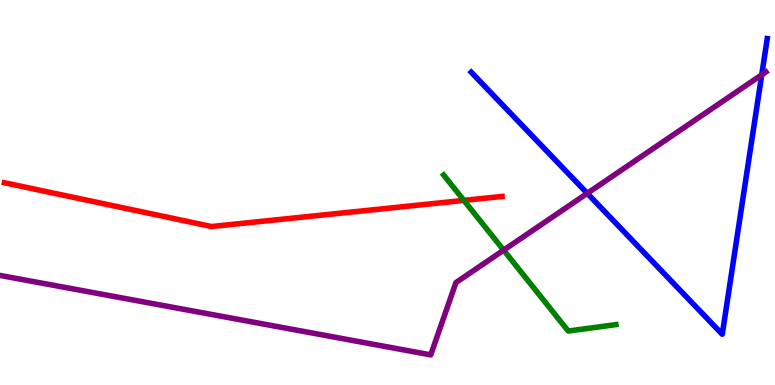[{'lines': ['blue', 'red'], 'intersections': []}, {'lines': ['green', 'red'], 'intersections': [{'x': 5.99, 'y': 4.79}]}, {'lines': ['purple', 'red'], 'intersections': []}, {'lines': ['blue', 'green'], 'intersections': []}, {'lines': ['blue', 'purple'], 'intersections': [{'x': 7.58, 'y': 4.98}, {'x': 9.83, 'y': 8.06}]}, {'lines': ['green', 'purple'], 'intersections': [{'x': 6.5, 'y': 3.5}]}]